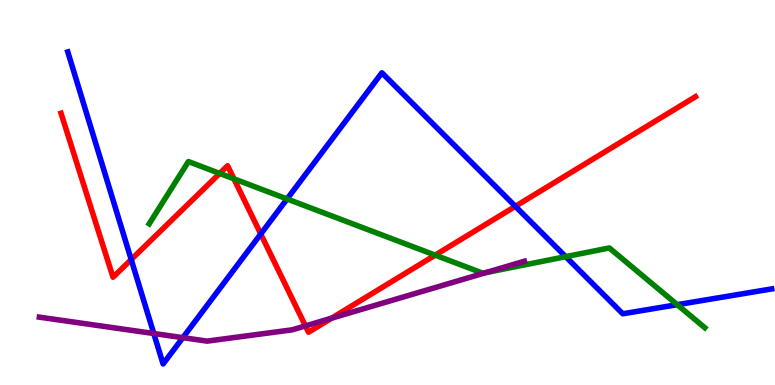[{'lines': ['blue', 'red'], 'intersections': [{'x': 1.69, 'y': 3.26}, {'x': 3.36, 'y': 3.92}, {'x': 6.65, 'y': 4.64}]}, {'lines': ['green', 'red'], 'intersections': [{'x': 2.83, 'y': 5.5}, {'x': 3.02, 'y': 5.36}, {'x': 5.62, 'y': 3.37}]}, {'lines': ['purple', 'red'], 'intersections': [{'x': 3.94, 'y': 1.53}, {'x': 4.28, 'y': 1.74}]}, {'lines': ['blue', 'green'], 'intersections': [{'x': 3.7, 'y': 4.83}, {'x': 7.3, 'y': 3.33}, {'x': 8.74, 'y': 2.09}]}, {'lines': ['blue', 'purple'], 'intersections': [{'x': 1.98, 'y': 1.34}, {'x': 2.36, 'y': 1.23}]}, {'lines': ['green', 'purple'], 'intersections': [{'x': 6.27, 'y': 2.92}]}]